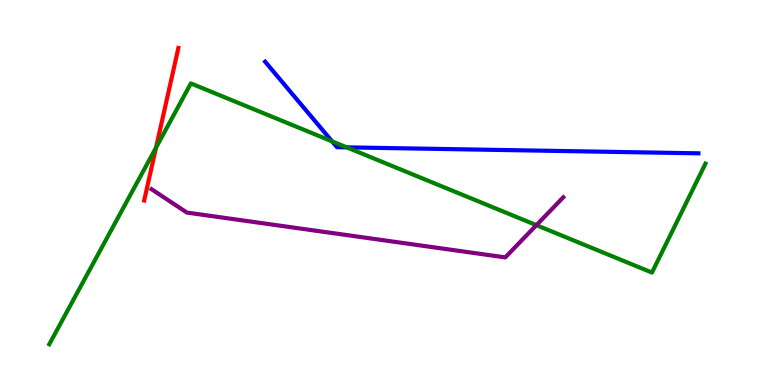[{'lines': ['blue', 'red'], 'intersections': []}, {'lines': ['green', 'red'], 'intersections': [{'x': 2.01, 'y': 6.17}]}, {'lines': ['purple', 'red'], 'intersections': []}, {'lines': ['blue', 'green'], 'intersections': [{'x': 4.28, 'y': 6.33}, {'x': 4.47, 'y': 6.17}]}, {'lines': ['blue', 'purple'], 'intersections': []}, {'lines': ['green', 'purple'], 'intersections': [{'x': 6.92, 'y': 4.15}]}]